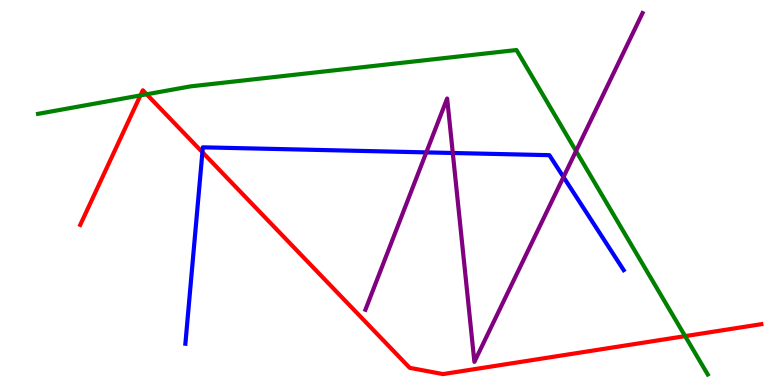[{'lines': ['blue', 'red'], 'intersections': [{'x': 2.61, 'y': 6.05}]}, {'lines': ['green', 'red'], 'intersections': [{'x': 1.81, 'y': 7.52}, {'x': 1.89, 'y': 7.55}, {'x': 8.84, 'y': 1.27}]}, {'lines': ['purple', 'red'], 'intersections': []}, {'lines': ['blue', 'green'], 'intersections': []}, {'lines': ['blue', 'purple'], 'intersections': [{'x': 5.5, 'y': 6.04}, {'x': 5.84, 'y': 6.03}, {'x': 7.27, 'y': 5.4}]}, {'lines': ['green', 'purple'], 'intersections': [{'x': 7.43, 'y': 6.08}]}]